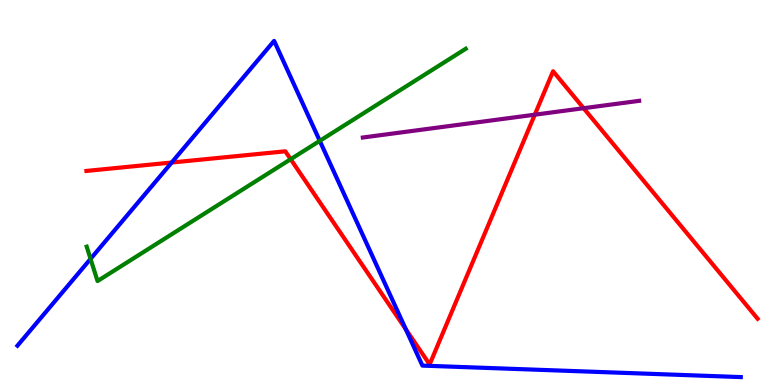[{'lines': ['blue', 'red'], 'intersections': [{'x': 2.22, 'y': 5.78}, {'x': 5.24, 'y': 1.45}]}, {'lines': ['green', 'red'], 'intersections': [{'x': 3.75, 'y': 5.86}]}, {'lines': ['purple', 'red'], 'intersections': [{'x': 6.9, 'y': 7.02}, {'x': 7.53, 'y': 7.19}]}, {'lines': ['blue', 'green'], 'intersections': [{'x': 1.17, 'y': 3.28}, {'x': 4.13, 'y': 6.34}]}, {'lines': ['blue', 'purple'], 'intersections': []}, {'lines': ['green', 'purple'], 'intersections': []}]